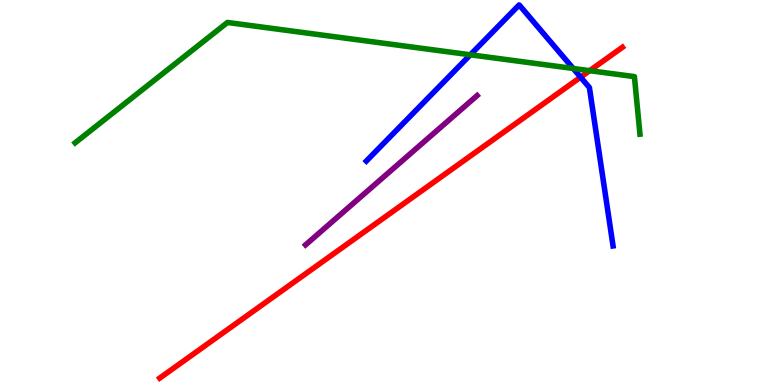[{'lines': ['blue', 'red'], 'intersections': [{'x': 7.49, 'y': 8.0}]}, {'lines': ['green', 'red'], 'intersections': [{'x': 7.61, 'y': 8.16}]}, {'lines': ['purple', 'red'], 'intersections': []}, {'lines': ['blue', 'green'], 'intersections': [{'x': 6.07, 'y': 8.58}, {'x': 7.4, 'y': 8.22}]}, {'lines': ['blue', 'purple'], 'intersections': []}, {'lines': ['green', 'purple'], 'intersections': []}]